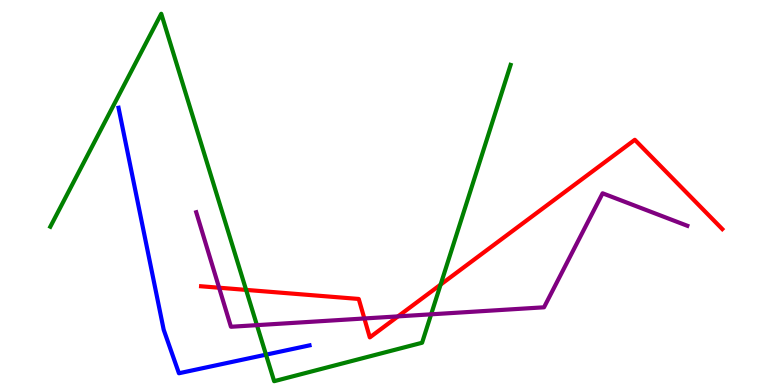[{'lines': ['blue', 'red'], 'intersections': []}, {'lines': ['green', 'red'], 'intersections': [{'x': 3.18, 'y': 2.47}, {'x': 5.69, 'y': 2.61}]}, {'lines': ['purple', 'red'], 'intersections': [{'x': 2.83, 'y': 2.53}, {'x': 4.7, 'y': 1.73}, {'x': 5.14, 'y': 1.78}]}, {'lines': ['blue', 'green'], 'intersections': [{'x': 3.43, 'y': 0.788}]}, {'lines': ['blue', 'purple'], 'intersections': []}, {'lines': ['green', 'purple'], 'intersections': [{'x': 3.32, 'y': 1.55}, {'x': 5.56, 'y': 1.84}]}]